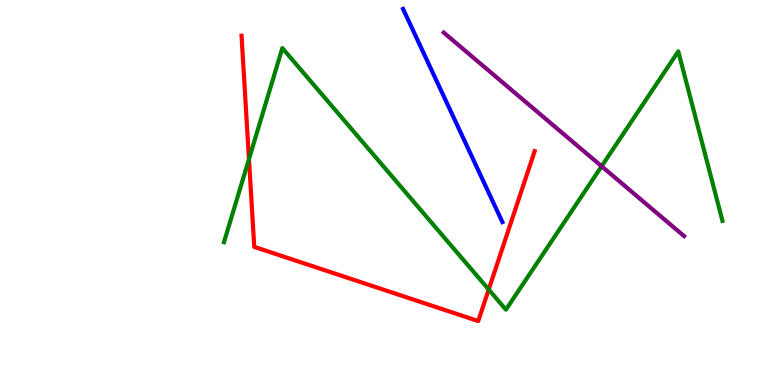[{'lines': ['blue', 'red'], 'intersections': []}, {'lines': ['green', 'red'], 'intersections': [{'x': 3.21, 'y': 5.87}, {'x': 6.31, 'y': 2.48}]}, {'lines': ['purple', 'red'], 'intersections': []}, {'lines': ['blue', 'green'], 'intersections': []}, {'lines': ['blue', 'purple'], 'intersections': []}, {'lines': ['green', 'purple'], 'intersections': [{'x': 7.76, 'y': 5.68}]}]